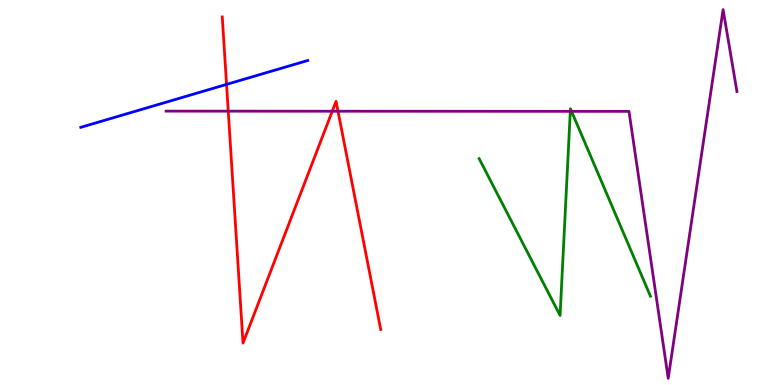[{'lines': ['blue', 'red'], 'intersections': [{'x': 2.92, 'y': 7.81}]}, {'lines': ['green', 'red'], 'intersections': []}, {'lines': ['purple', 'red'], 'intersections': [{'x': 2.95, 'y': 7.11}, {'x': 4.29, 'y': 7.11}, {'x': 4.36, 'y': 7.11}]}, {'lines': ['blue', 'green'], 'intersections': []}, {'lines': ['blue', 'purple'], 'intersections': []}, {'lines': ['green', 'purple'], 'intersections': [{'x': 7.36, 'y': 7.11}, {'x': 7.37, 'y': 7.11}]}]